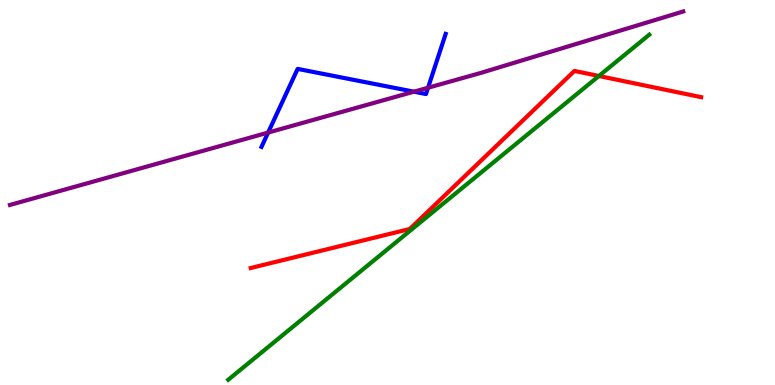[{'lines': ['blue', 'red'], 'intersections': []}, {'lines': ['green', 'red'], 'intersections': [{'x': 7.73, 'y': 8.03}]}, {'lines': ['purple', 'red'], 'intersections': []}, {'lines': ['blue', 'green'], 'intersections': []}, {'lines': ['blue', 'purple'], 'intersections': [{'x': 3.46, 'y': 6.56}, {'x': 5.34, 'y': 7.62}, {'x': 5.52, 'y': 7.72}]}, {'lines': ['green', 'purple'], 'intersections': []}]